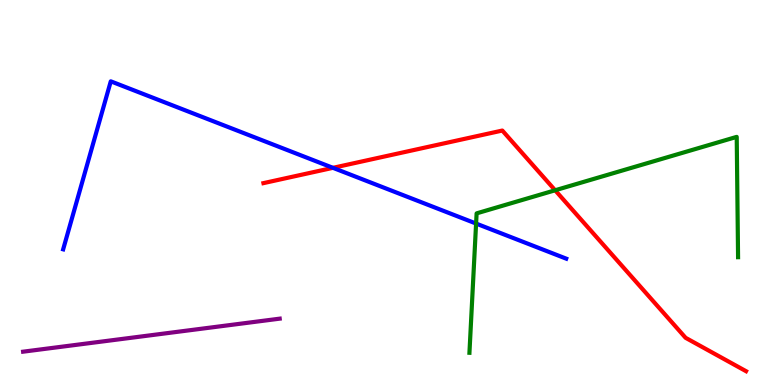[{'lines': ['blue', 'red'], 'intersections': [{'x': 4.3, 'y': 5.64}]}, {'lines': ['green', 'red'], 'intersections': [{'x': 7.16, 'y': 5.06}]}, {'lines': ['purple', 'red'], 'intersections': []}, {'lines': ['blue', 'green'], 'intersections': [{'x': 6.14, 'y': 4.19}]}, {'lines': ['blue', 'purple'], 'intersections': []}, {'lines': ['green', 'purple'], 'intersections': []}]